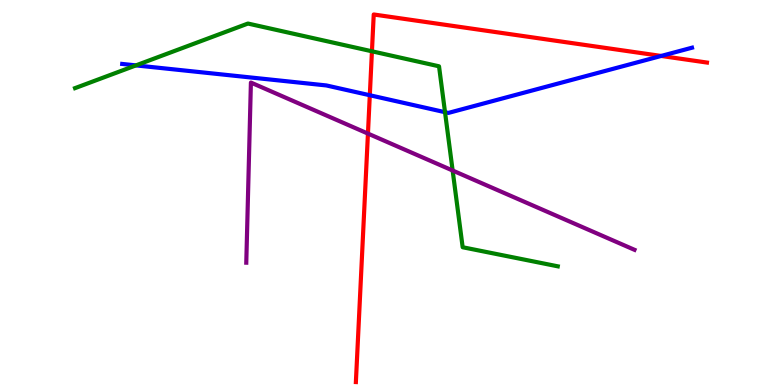[{'lines': ['blue', 'red'], 'intersections': [{'x': 4.77, 'y': 7.53}, {'x': 8.53, 'y': 8.55}]}, {'lines': ['green', 'red'], 'intersections': [{'x': 4.8, 'y': 8.67}]}, {'lines': ['purple', 'red'], 'intersections': [{'x': 4.75, 'y': 6.53}]}, {'lines': ['blue', 'green'], 'intersections': [{'x': 1.75, 'y': 8.3}, {'x': 5.74, 'y': 7.09}]}, {'lines': ['blue', 'purple'], 'intersections': []}, {'lines': ['green', 'purple'], 'intersections': [{'x': 5.84, 'y': 5.57}]}]